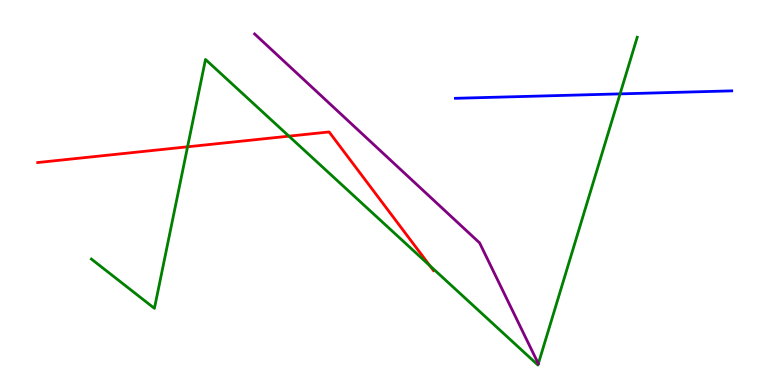[{'lines': ['blue', 'red'], 'intersections': []}, {'lines': ['green', 'red'], 'intersections': [{'x': 2.42, 'y': 6.19}, {'x': 3.73, 'y': 6.46}, {'x': 5.55, 'y': 3.1}]}, {'lines': ['purple', 'red'], 'intersections': []}, {'lines': ['blue', 'green'], 'intersections': [{'x': 8.0, 'y': 7.56}]}, {'lines': ['blue', 'purple'], 'intersections': []}, {'lines': ['green', 'purple'], 'intersections': [{'x': 6.95, 'y': 0.553}]}]